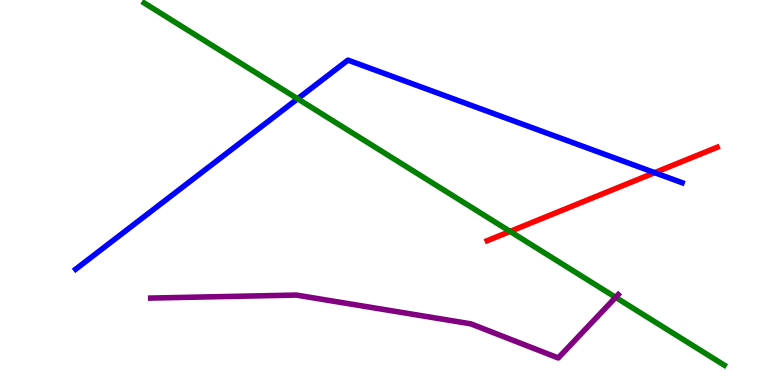[{'lines': ['blue', 'red'], 'intersections': [{'x': 8.45, 'y': 5.52}]}, {'lines': ['green', 'red'], 'intersections': [{'x': 6.58, 'y': 3.99}]}, {'lines': ['purple', 'red'], 'intersections': []}, {'lines': ['blue', 'green'], 'intersections': [{'x': 3.84, 'y': 7.43}]}, {'lines': ['blue', 'purple'], 'intersections': []}, {'lines': ['green', 'purple'], 'intersections': [{'x': 7.94, 'y': 2.28}]}]